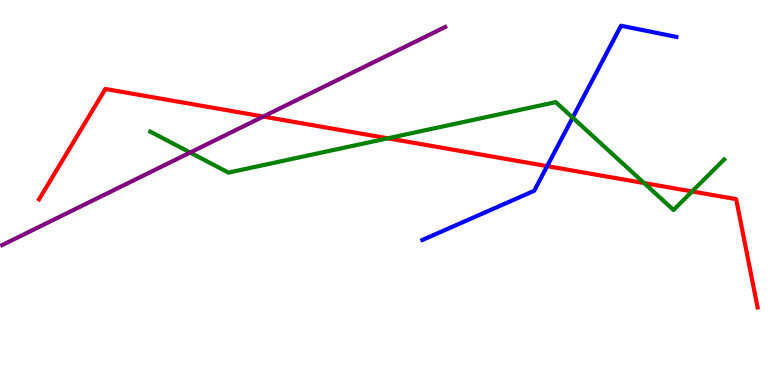[{'lines': ['blue', 'red'], 'intersections': [{'x': 7.06, 'y': 5.68}]}, {'lines': ['green', 'red'], 'intersections': [{'x': 5.0, 'y': 6.41}, {'x': 8.31, 'y': 5.25}, {'x': 8.93, 'y': 5.03}]}, {'lines': ['purple', 'red'], 'intersections': [{'x': 3.4, 'y': 6.97}]}, {'lines': ['blue', 'green'], 'intersections': [{'x': 7.39, 'y': 6.94}]}, {'lines': ['blue', 'purple'], 'intersections': []}, {'lines': ['green', 'purple'], 'intersections': [{'x': 2.45, 'y': 6.04}]}]